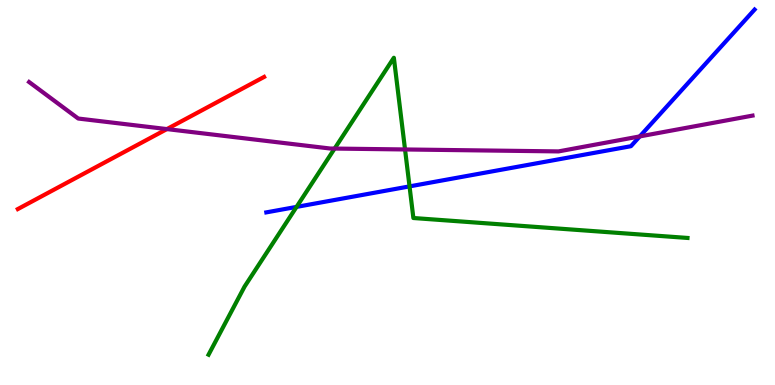[{'lines': ['blue', 'red'], 'intersections': []}, {'lines': ['green', 'red'], 'intersections': []}, {'lines': ['purple', 'red'], 'intersections': [{'x': 2.15, 'y': 6.65}]}, {'lines': ['blue', 'green'], 'intersections': [{'x': 3.83, 'y': 4.63}, {'x': 5.28, 'y': 5.16}]}, {'lines': ['blue', 'purple'], 'intersections': [{'x': 8.26, 'y': 6.46}]}, {'lines': ['green', 'purple'], 'intersections': [{'x': 4.32, 'y': 6.14}, {'x': 5.23, 'y': 6.12}]}]